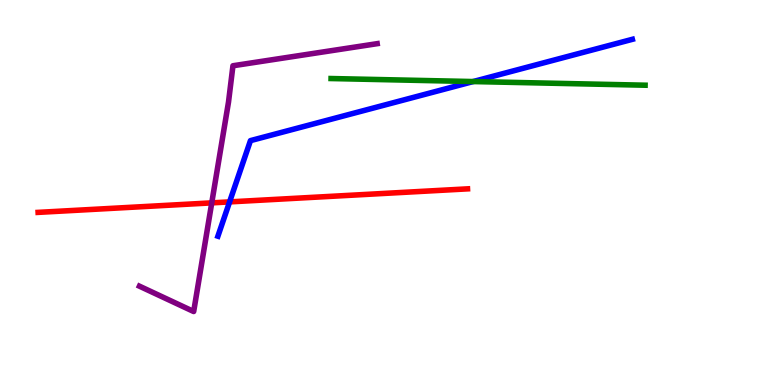[{'lines': ['blue', 'red'], 'intersections': [{'x': 2.96, 'y': 4.76}]}, {'lines': ['green', 'red'], 'intersections': []}, {'lines': ['purple', 'red'], 'intersections': [{'x': 2.73, 'y': 4.73}]}, {'lines': ['blue', 'green'], 'intersections': [{'x': 6.11, 'y': 7.88}]}, {'lines': ['blue', 'purple'], 'intersections': []}, {'lines': ['green', 'purple'], 'intersections': []}]